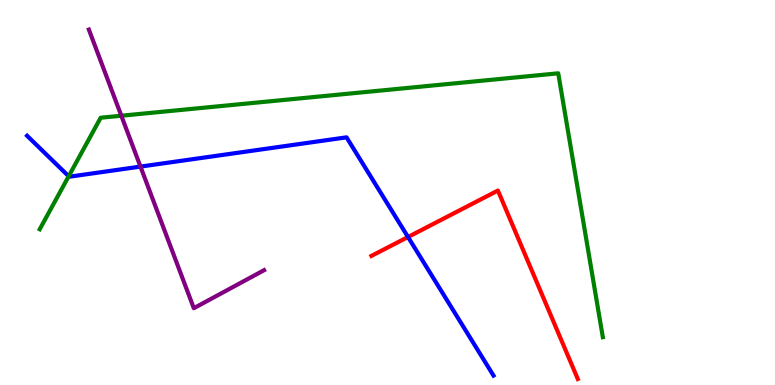[{'lines': ['blue', 'red'], 'intersections': [{'x': 5.26, 'y': 3.84}]}, {'lines': ['green', 'red'], 'intersections': []}, {'lines': ['purple', 'red'], 'intersections': []}, {'lines': ['blue', 'green'], 'intersections': [{'x': 0.886, 'y': 5.42}]}, {'lines': ['blue', 'purple'], 'intersections': [{'x': 1.81, 'y': 5.67}]}, {'lines': ['green', 'purple'], 'intersections': [{'x': 1.57, 'y': 6.99}]}]